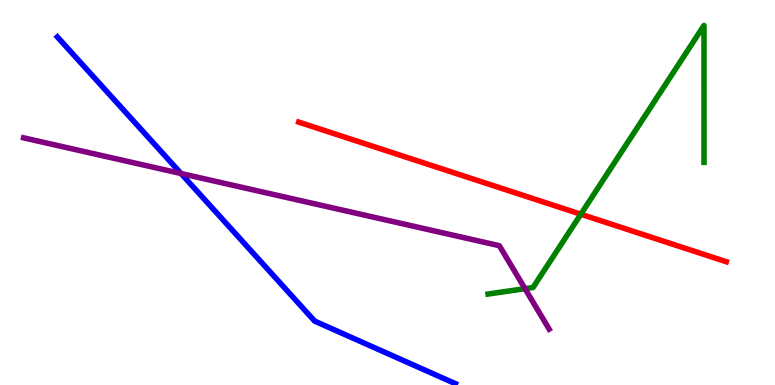[{'lines': ['blue', 'red'], 'intersections': []}, {'lines': ['green', 'red'], 'intersections': [{'x': 7.49, 'y': 4.44}]}, {'lines': ['purple', 'red'], 'intersections': []}, {'lines': ['blue', 'green'], 'intersections': []}, {'lines': ['blue', 'purple'], 'intersections': [{'x': 2.34, 'y': 5.49}]}, {'lines': ['green', 'purple'], 'intersections': [{'x': 6.77, 'y': 2.5}]}]